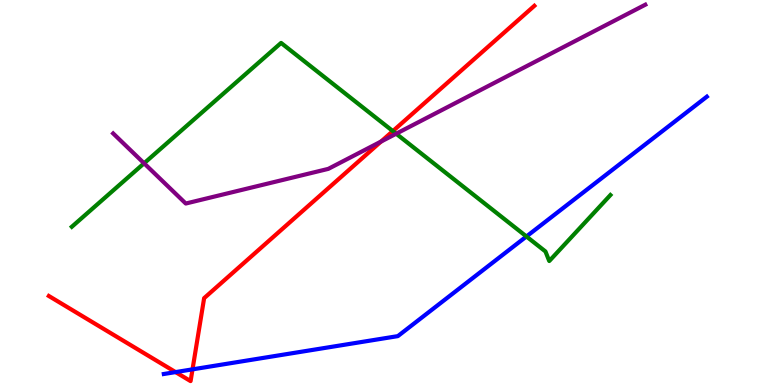[{'lines': ['blue', 'red'], 'intersections': [{'x': 2.27, 'y': 0.335}, {'x': 2.48, 'y': 0.406}]}, {'lines': ['green', 'red'], 'intersections': [{'x': 5.07, 'y': 6.59}]}, {'lines': ['purple', 'red'], 'intersections': [{'x': 4.92, 'y': 6.32}]}, {'lines': ['blue', 'green'], 'intersections': [{'x': 6.79, 'y': 3.86}]}, {'lines': ['blue', 'purple'], 'intersections': []}, {'lines': ['green', 'purple'], 'intersections': [{'x': 1.86, 'y': 5.76}, {'x': 5.11, 'y': 6.53}]}]